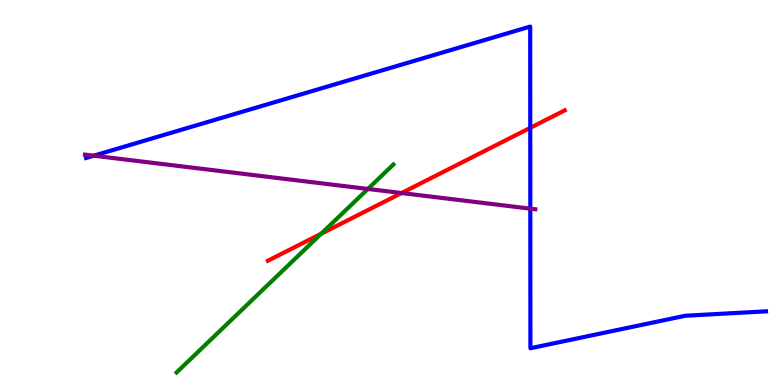[{'lines': ['blue', 'red'], 'intersections': [{'x': 6.84, 'y': 6.68}]}, {'lines': ['green', 'red'], 'intersections': [{'x': 4.14, 'y': 3.93}]}, {'lines': ['purple', 'red'], 'intersections': [{'x': 5.18, 'y': 4.99}]}, {'lines': ['blue', 'green'], 'intersections': []}, {'lines': ['blue', 'purple'], 'intersections': [{'x': 1.21, 'y': 5.96}, {'x': 6.84, 'y': 4.58}]}, {'lines': ['green', 'purple'], 'intersections': [{'x': 4.75, 'y': 5.09}]}]